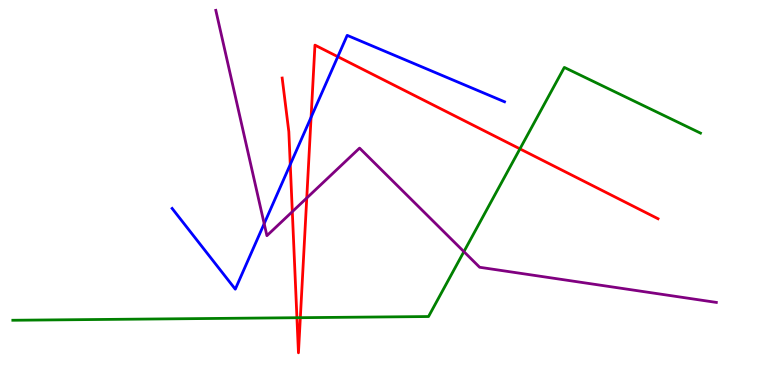[{'lines': ['blue', 'red'], 'intersections': [{'x': 3.75, 'y': 5.73}, {'x': 4.01, 'y': 6.95}, {'x': 4.36, 'y': 8.53}]}, {'lines': ['green', 'red'], 'intersections': [{'x': 3.83, 'y': 1.75}, {'x': 3.88, 'y': 1.75}, {'x': 6.71, 'y': 6.13}]}, {'lines': ['purple', 'red'], 'intersections': [{'x': 3.77, 'y': 4.5}, {'x': 3.96, 'y': 4.86}]}, {'lines': ['blue', 'green'], 'intersections': []}, {'lines': ['blue', 'purple'], 'intersections': [{'x': 3.41, 'y': 4.19}]}, {'lines': ['green', 'purple'], 'intersections': [{'x': 5.99, 'y': 3.46}]}]